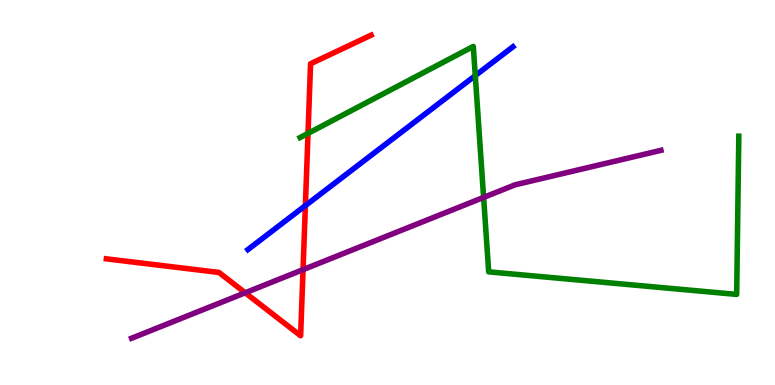[{'lines': ['blue', 'red'], 'intersections': [{'x': 3.94, 'y': 4.66}]}, {'lines': ['green', 'red'], 'intersections': [{'x': 3.97, 'y': 6.54}]}, {'lines': ['purple', 'red'], 'intersections': [{'x': 3.16, 'y': 2.4}, {'x': 3.91, 'y': 3.0}]}, {'lines': ['blue', 'green'], 'intersections': [{'x': 6.13, 'y': 8.04}]}, {'lines': ['blue', 'purple'], 'intersections': []}, {'lines': ['green', 'purple'], 'intersections': [{'x': 6.24, 'y': 4.87}]}]